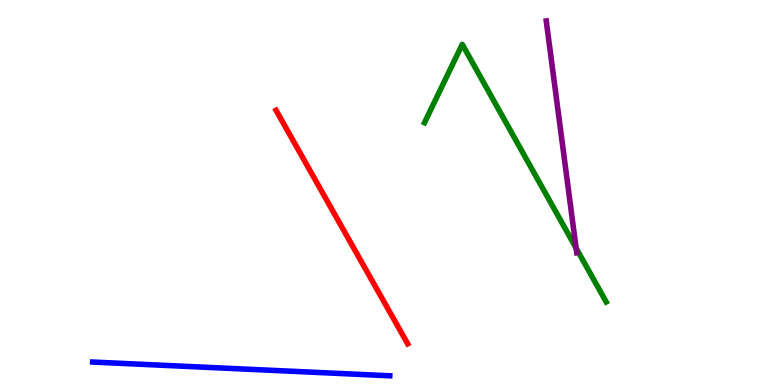[{'lines': ['blue', 'red'], 'intersections': []}, {'lines': ['green', 'red'], 'intersections': []}, {'lines': ['purple', 'red'], 'intersections': []}, {'lines': ['blue', 'green'], 'intersections': []}, {'lines': ['blue', 'purple'], 'intersections': []}, {'lines': ['green', 'purple'], 'intersections': [{'x': 7.43, 'y': 3.56}]}]